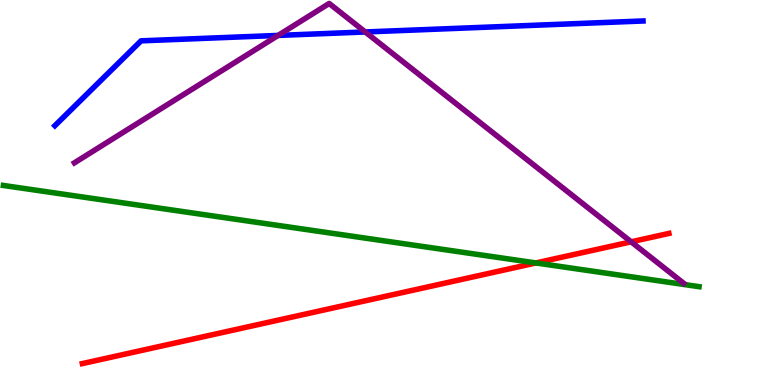[{'lines': ['blue', 'red'], 'intersections': []}, {'lines': ['green', 'red'], 'intersections': [{'x': 6.92, 'y': 3.17}]}, {'lines': ['purple', 'red'], 'intersections': [{'x': 8.14, 'y': 3.72}]}, {'lines': ['blue', 'green'], 'intersections': []}, {'lines': ['blue', 'purple'], 'intersections': [{'x': 3.59, 'y': 9.08}, {'x': 4.71, 'y': 9.17}]}, {'lines': ['green', 'purple'], 'intersections': []}]